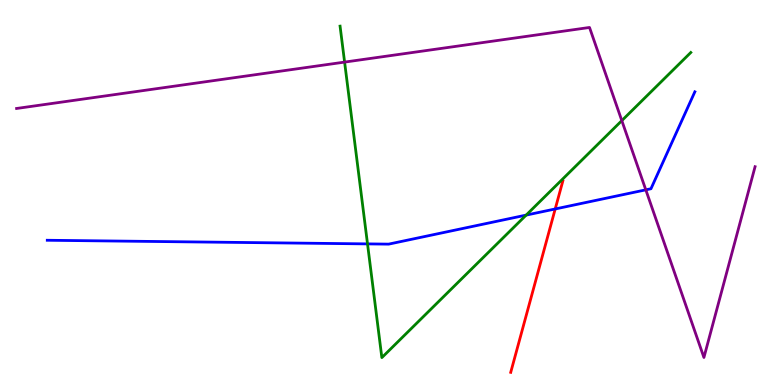[{'lines': ['blue', 'red'], 'intersections': [{'x': 7.16, 'y': 4.57}]}, {'lines': ['green', 'red'], 'intersections': []}, {'lines': ['purple', 'red'], 'intersections': []}, {'lines': ['blue', 'green'], 'intersections': [{'x': 4.74, 'y': 3.67}, {'x': 6.79, 'y': 4.41}]}, {'lines': ['blue', 'purple'], 'intersections': [{'x': 8.33, 'y': 5.07}]}, {'lines': ['green', 'purple'], 'intersections': [{'x': 4.45, 'y': 8.39}, {'x': 8.02, 'y': 6.87}]}]